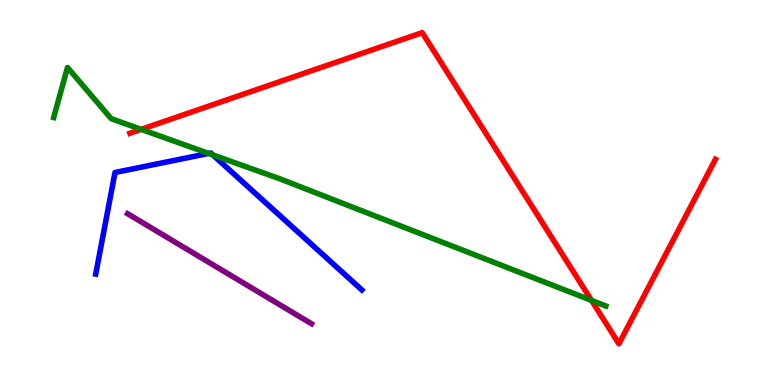[{'lines': ['blue', 'red'], 'intersections': []}, {'lines': ['green', 'red'], 'intersections': [{'x': 1.82, 'y': 6.64}, {'x': 7.63, 'y': 2.2}]}, {'lines': ['purple', 'red'], 'intersections': []}, {'lines': ['blue', 'green'], 'intersections': [{'x': 2.69, 'y': 6.02}, {'x': 2.75, 'y': 5.98}]}, {'lines': ['blue', 'purple'], 'intersections': []}, {'lines': ['green', 'purple'], 'intersections': []}]